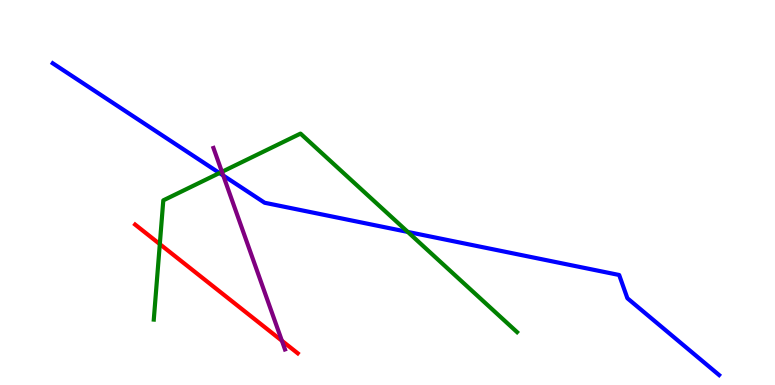[{'lines': ['blue', 'red'], 'intersections': []}, {'lines': ['green', 'red'], 'intersections': [{'x': 2.06, 'y': 3.66}]}, {'lines': ['purple', 'red'], 'intersections': [{'x': 3.64, 'y': 1.15}]}, {'lines': ['blue', 'green'], 'intersections': [{'x': 2.83, 'y': 5.51}, {'x': 5.26, 'y': 3.98}]}, {'lines': ['blue', 'purple'], 'intersections': [{'x': 2.88, 'y': 5.44}]}, {'lines': ['green', 'purple'], 'intersections': [{'x': 2.86, 'y': 5.54}]}]